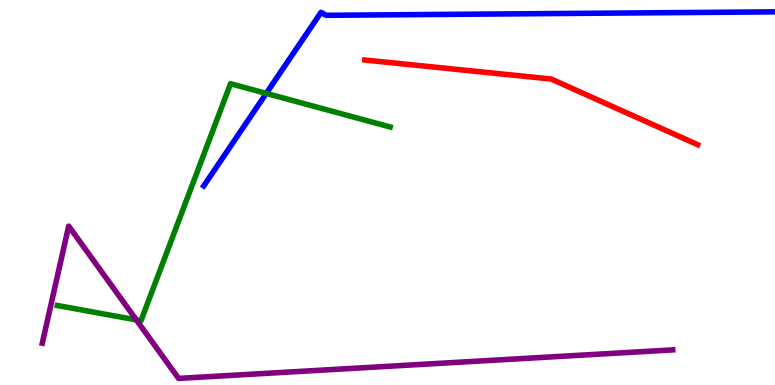[{'lines': ['blue', 'red'], 'intersections': []}, {'lines': ['green', 'red'], 'intersections': []}, {'lines': ['purple', 'red'], 'intersections': []}, {'lines': ['blue', 'green'], 'intersections': [{'x': 3.44, 'y': 7.57}]}, {'lines': ['blue', 'purple'], 'intersections': []}, {'lines': ['green', 'purple'], 'intersections': [{'x': 1.76, 'y': 1.69}]}]